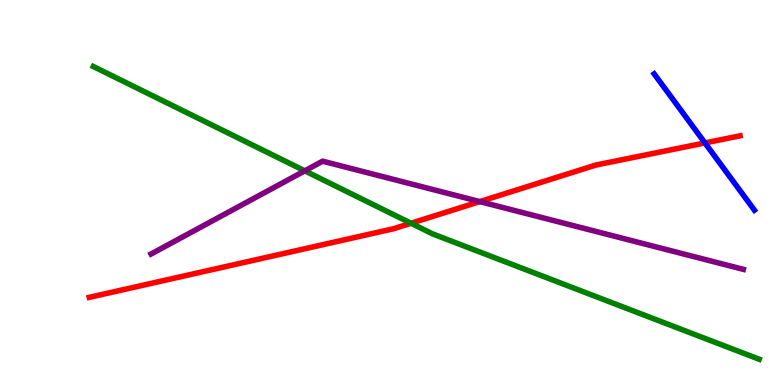[{'lines': ['blue', 'red'], 'intersections': [{'x': 9.1, 'y': 6.29}]}, {'lines': ['green', 'red'], 'intersections': [{'x': 5.3, 'y': 4.2}]}, {'lines': ['purple', 'red'], 'intersections': [{'x': 6.19, 'y': 4.76}]}, {'lines': ['blue', 'green'], 'intersections': []}, {'lines': ['blue', 'purple'], 'intersections': []}, {'lines': ['green', 'purple'], 'intersections': [{'x': 3.93, 'y': 5.56}]}]